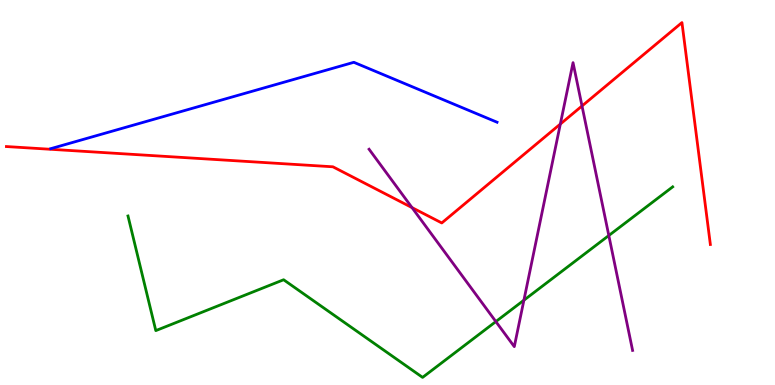[{'lines': ['blue', 'red'], 'intersections': []}, {'lines': ['green', 'red'], 'intersections': []}, {'lines': ['purple', 'red'], 'intersections': [{'x': 5.32, 'y': 4.61}, {'x': 7.23, 'y': 6.78}, {'x': 7.51, 'y': 7.25}]}, {'lines': ['blue', 'green'], 'intersections': []}, {'lines': ['blue', 'purple'], 'intersections': []}, {'lines': ['green', 'purple'], 'intersections': [{'x': 6.4, 'y': 1.65}, {'x': 6.76, 'y': 2.2}, {'x': 7.86, 'y': 3.88}]}]